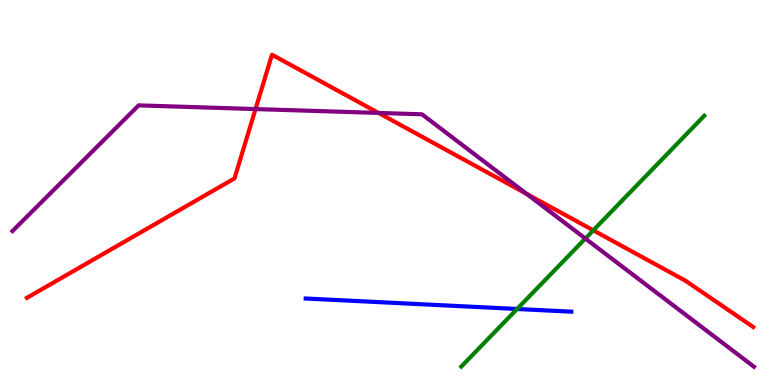[{'lines': ['blue', 'red'], 'intersections': []}, {'lines': ['green', 'red'], 'intersections': [{'x': 7.66, 'y': 4.02}]}, {'lines': ['purple', 'red'], 'intersections': [{'x': 3.3, 'y': 7.17}, {'x': 4.88, 'y': 7.07}, {'x': 6.8, 'y': 4.96}]}, {'lines': ['blue', 'green'], 'intersections': [{'x': 6.67, 'y': 1.97}]}, {'lines': ['blue', 'purple'], 'intersections': []}, {'lines': ['green', 'purple'], 'intersections': [{'x': 7.55, 'y': 3.8}]}]